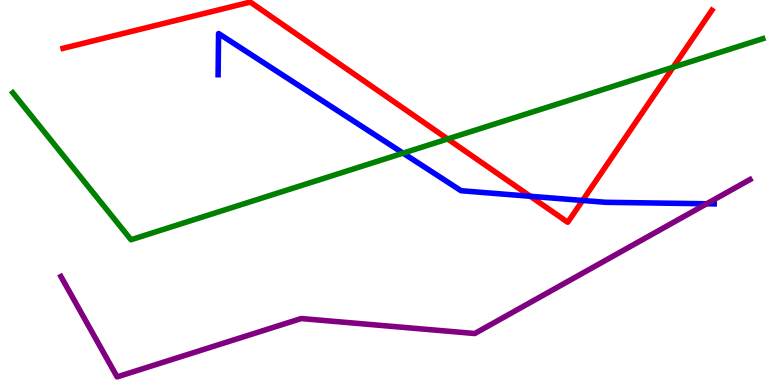[{'lines': ['blue', 'red'], 'intersections': [{'x': 6.84, 'y': 4.9}, {'x': 7.52, 'y': 4.79}]}, {'lines': ['green', 'red'], 'intersections': [{'x': 5.78, 'y': 6.39}, {'x': 8.69, 'y': 8.25}]}, {'lines': ['purple', 'red'], 'intersections': []}, {'lines': ['blue', 'green'], 'intersections': [{'x': 5.2, 'y': 6.02}]}, {'lines': ['blue', 'purple'], 'intersections': [{'x': 9.12, 'y': 4.71}]}, {'lines': ['green', 'purple'], 'intersections': []}]